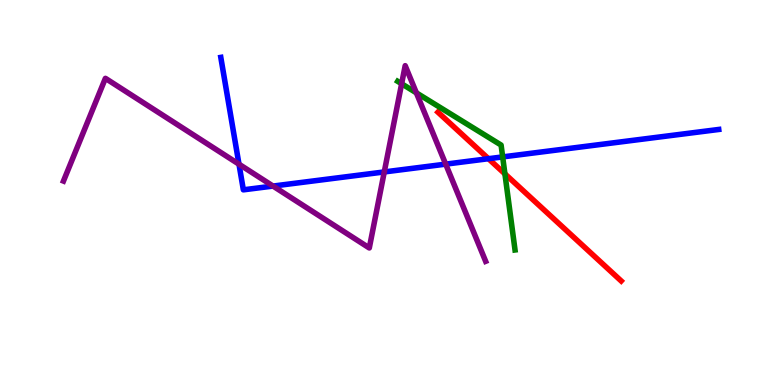[{'lines': ['blue', 'red'], 'intersections': [{'x': 6.3, 'y': 5.88}]}, {'lines': ['green', 'red'], 'intersections': [{'x': 6.52, 'y': 5.48}]}, {'lines': ['purple', 'red'], 'intersections': []}, {'lines': ['blue', 'green'], 'intersections': [{'x': 6.49, 'y': 5.92}]}, {'lines': ['blue', 'purple'], 'intersections': [{'x': 3.08, 'y': 5.74}, {'x': 3.52, 'y': 5.17}, {'x': 4.96, 'y': 5.53}, {'x': 5.75, 'y': 5.74}]}, {'lines': ['green', 'purple'], 'intersections': [{'x': 5.18, 'y': 7.82}, {'x': 5.37, 'y': 7.59}]}]